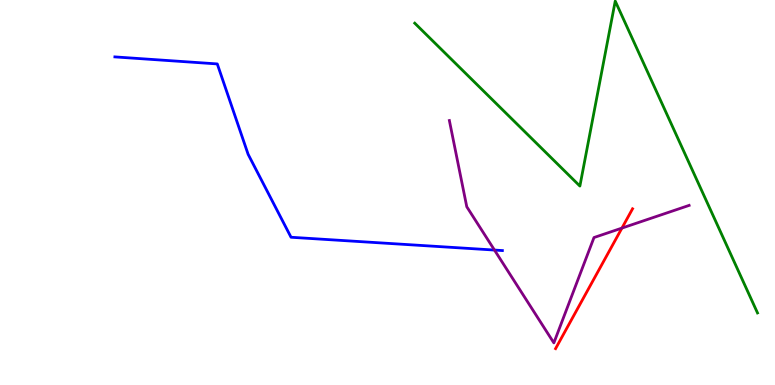[{'lines': ['blue', 'red'], 'intersections': []}, {'lines': ['green', 'red'], 'intersections': []}, {'lines': ['purple', 'red'], 'intersections': [{'x': 8.02, 'y': 4.08}]}, {'lines': ['blue', 'green'], 'intersections': []}, {'lines': ['blue', 'purple'], 'intersections': [{'x': 6.38, 'y': 3.5}]}, {'lines': ['green', 'purple'], 'intersections': []}]